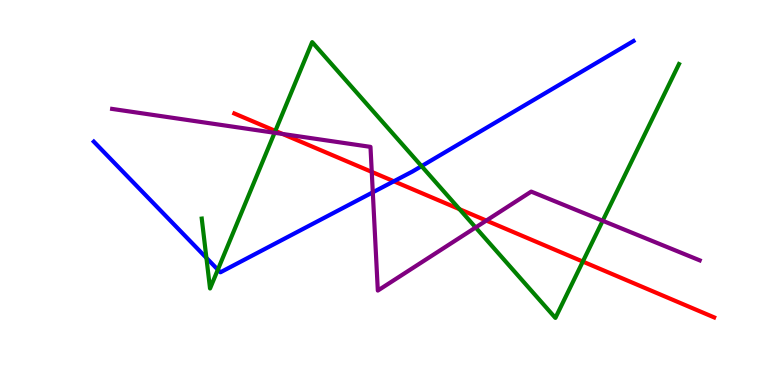[{'lines': ['blue', 'red'], 'intersections': [{'x': 5.08, 'y': 5.29}]}, {'lines': ['green', 'red'], 'intersections': [{'x': 3.55, 'y': 6.6}, {'x': 5.93, 'y': 4.57}, {'x': 7.52, 'y': 3.21}]}, {'lines': ['purple', 'red'], 'intersections': [{'x': 3.64, 'y': 6.52}, {'x': 4.8, 'y': 5.54}, {'x': 6.28, 'y': 4.27}]}, {'lines': ['blue', 'green'], 'intersections': [{'x': 2.66, 'y': 3.3}, {'x': 2.81, 'y': 3.0}, {'x': 5.44, 'y': 5.68}]}, {'lines': ['blue', 'purple'], 'intersections': [{'x': 4.81, 'y': 5.0}]}, {'lines': ['green', 'purple'], 'intersections': [{'x': 3.54, 'y': 6.55}, {'x': 6.14, 'y': 4.09}, {'x': 7.78, 'y': 4.27}]}]